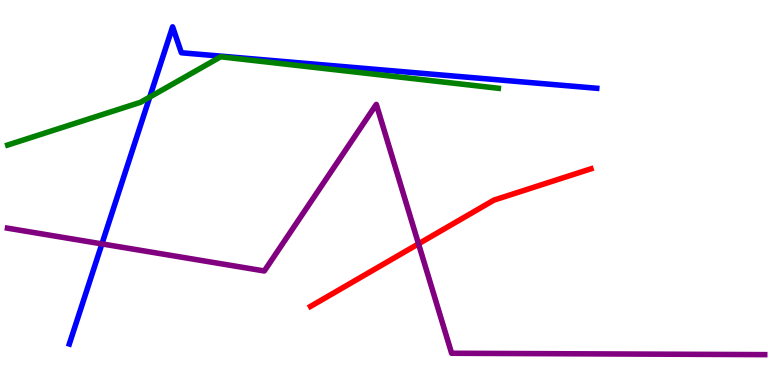[{'lines': ['blue', 'red'], 'intersections': []}, {'lines': ['green', 'red'], 'intersections': []}, {'lines': ['purple', 'red'], 'intersections': [{'x': 5.4, 'y': 3.67}]}, {'lines': ['blue', 'green'], 'intersections': [{'x': 1.93, 'y': 7.48}]}, {'lines': ['blue', 'purple'], 'intersections': [{'x': 1.32, 'y': 3.66}]}, {'lines': ['green', 'purple'], 'intersections': []}]